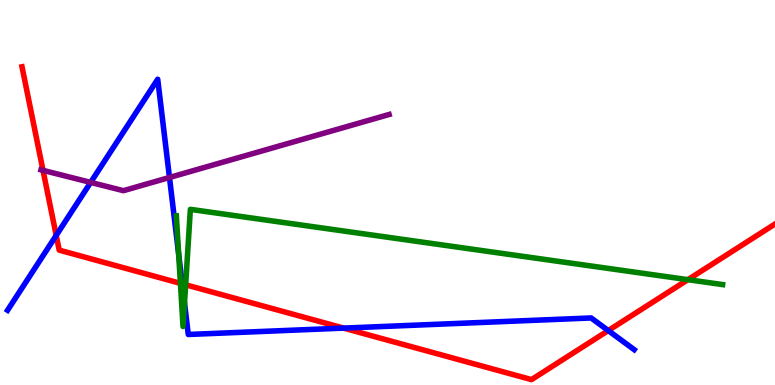[{'lines': ['blue', 'red'], 'intersections': [{'x': 0.725, 'y': 3.89}, {'x': 2.35, 'y': 2.63}, {'x': 4.43, 'y': 1.48}, {'x': 7.85, 'y': 1.41}]}, {'lines': ['green', 'red'], 'intersections': [{'x': 2.33, 'y': 2.64}, {'x': 2.4, 'y': 2.6}, {'x': 8.88, 'y': 2.74}]}, {'lines': ['purple', 'red'], 'intersections': [{'x': 0.555, 'y': 5.58}]}, {'lines': ['blue', 'green'], 'intersections': [{'x': 2.31, 'y': 3.4}, {'x': 2.38, 'y': 2.13}]}, {'lines': ['blue', 'purple'], 'intersections': [{'x': 1.17, 'y': 5.26}, {'x': 2.19, 'y': 5.39}]}, {'lines': ['green', 'purple'], 'intersections': []}]